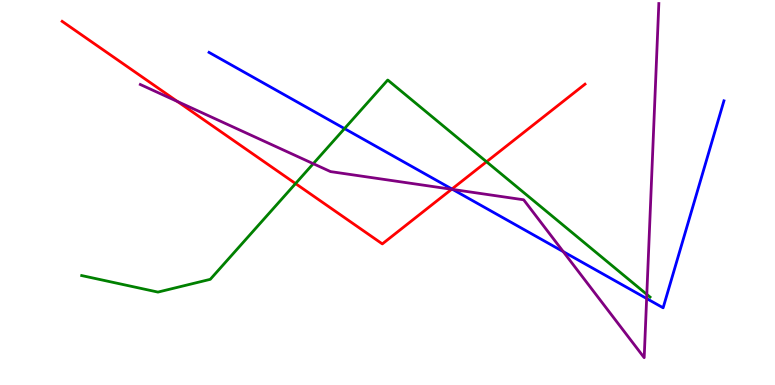[{'lines': ['blue', 'red'], 'intersections': [{'x': 5.83, 'y': 5.09}]}, {'lines': ['green', 'red'], 'intersections': [{'x': 3.81, 'y': 5.23}, {'x': 6.28, 'y': 5.8}]}, {'lines': ['purple', 'red'], 'intersections': [{'x': 2.29, 'y': 7.36}, {'x': 5.83, 'y': 5.08}]}, {'lines': ['blue', 'green'], 'intersections': [{'x': 4.45, 'y': 6.66}]}, {'lines': ['blue', 'purple'], 'intersections': [{'x': 5.84, 'y': 5.08}, {'x': 7.27, 'y': 3.46}, {'x': 8.34, 'y': 2.25}]}, {'lines': ['green', 'purple'], 'intersections': [{'x': 4.04, 'y': 5.75}, {'x': 8.35, 'y': 2.35}]}]